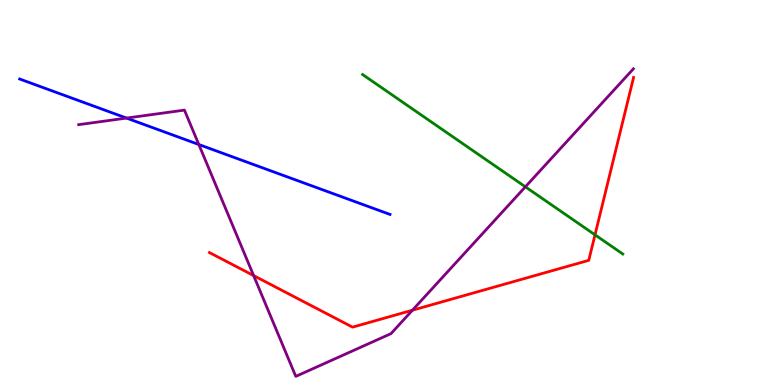[{'lines': ['blue', 'red'], 'intersections': []}, {'lines': ['green', 'red'], 'intersections': [{'x': 7.68, 'y': 3.9}]}, {'lines': ['purple', 'red'], 'intersections': [{'x': 3.27, 'y': 2.84}, {'x': 5.32, 'y': 1.94}]}, {'lines': ['blue', 'green'], 'intersections': []}, {'lines': ['blue', 'purple'], 'intersections': [{'x': 1.63, 'y': 6.93}, {'x': 2.57, 'y': 6.25}]}, {'lines': ['green', 'purple'], 'intersections': [{'x': 6.78, 'y': 5.15}]}]